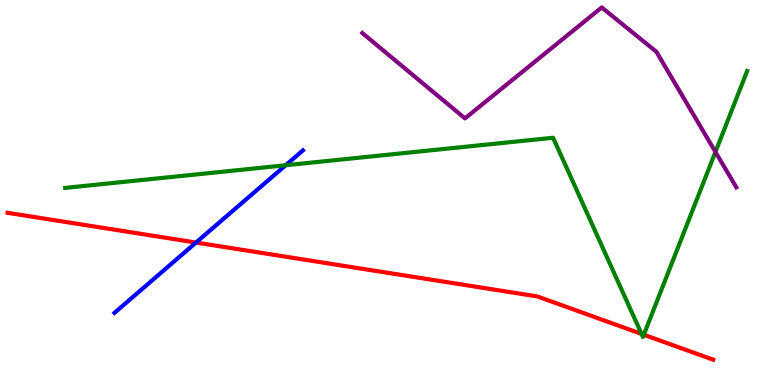[{'lines': ['blue', 'red'], 'intersections': [{'x': 2.53, 'y': 3.7}]}, {'lines': ['green', 'red'], 'intersections': [{'x': 8.28, 'y': 1.33}, {'x': 8.31, 'y': 1.31}]}, {'lines': ['purple', 'red'], 'intersections': []}, {'lines': ['blue', 'green'], 'intersections': [{'x': 3.69, 'y': 5.71}]}, {'lines': ['blue', 'purple'], 'intersections': []}, {'lines': ['green', 'purple'], 'intersections': [{'x': 9.23, 'y': 6.05}]}]